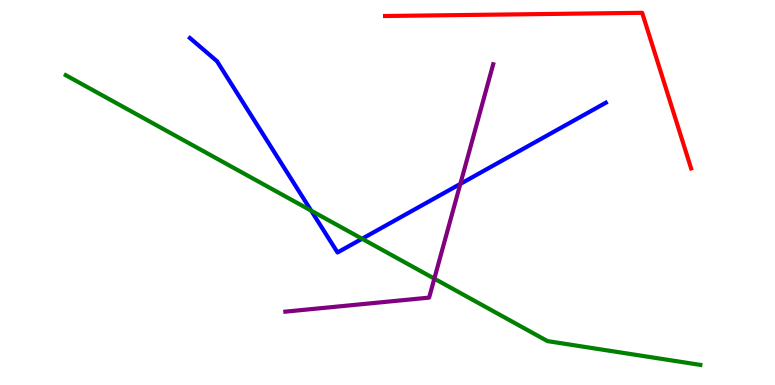[{'lines': ['blue', 'red'], 'intersections': []}, {'lines': ['green', 'red'], 'intersections': []}, {'lines': ['purple', 'red'], 'intersections': []}, {'lines': ['blue', 'green'], 'intersections': [{'x': 4.02, 'y': 4.53}, {'x': 4.67, 'y': 3.8}]}, {'lines': ['blue', 'purple'], 'intersections': [{'x': 5.94, 'y': 5.22}]}, {'lines': ['green', 'purple'], 'intersections': [{'x': 5.6, 'y': 2.76}]}]